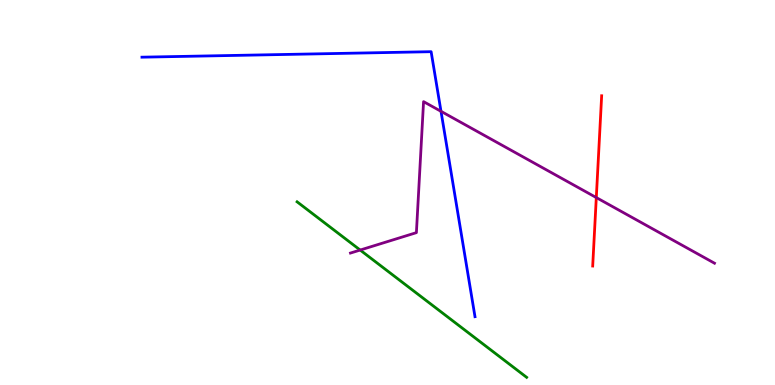[{'lines': ['blue', 'red'], 'intersections': []}, {'lines': ['green', 'red'], 'intersections': []}, {'lines': ['purple', 'red'], 'intersections': [{'x': 7.69, 'y': 4.87}]}, {'lines': ['blue', 'green'], 'intersections': []}, {'lines': ['blue', 'purple'], 'intersections': [{'x': 5.69, 'y': 7.11}]}, {'lines': ['green', 'purple'], 'intersections': [{'x': 4.65, 'y': 3.51}]}]